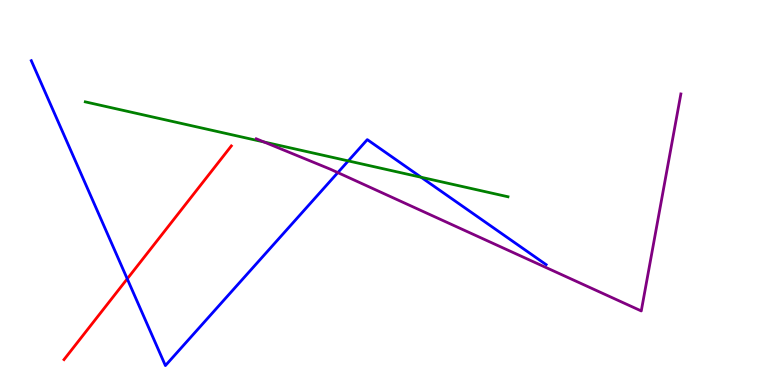[{'lines': ['blue', 'red'], 'intersections': [{'x': 1.64, 'y': 2.76}]}, {'lines': ['green', 'red'], 'intersections': []}, {'lines': ['purple', 'red'], 'intersections': []}, {'lines': ['blue', 'green'], 'intersections': [{'x': 4.49, 'y': 5.82}, {'x': 5.43, 'y': 5.4}]}, {'lines': ['blue', 'purple'], 'intersections': [{'x': 4.36, 'y': 5.52}]}, {'lines': ['green', 'purple'], 'intersections': [{'x': 3.41, 'y': 6.31}]}]